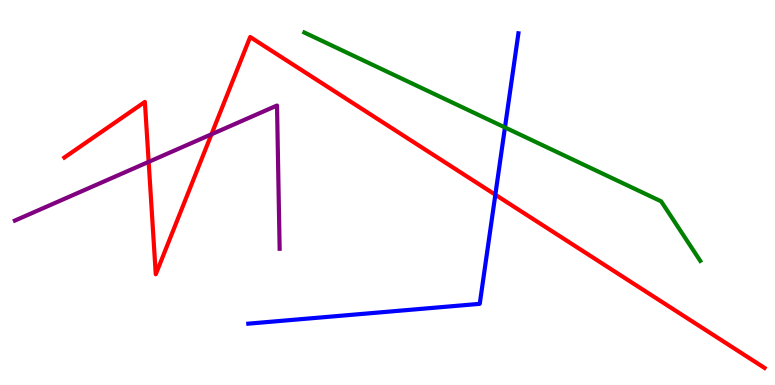[{'lines': ['blue', 'red'], 'intersections': [{'x': 6.39, 'y': 4.94}]}, {'lines': ['green', 'red'], 'intersections': []}, {'lines': ['purple', 'red'], 'intersections': [{'x': 1.92, 'y': 5.8}, {'x': 2.73, 'y': 6.51}]}, {'lines': ['blue', 'green'], 'intersections': [{'x': 6.52, 'y': 6.69}]}, {'lines': ['blue', 'purple'], 'intersections': []}, {'lines': ['green', 'purple'], 'intersections': []}]